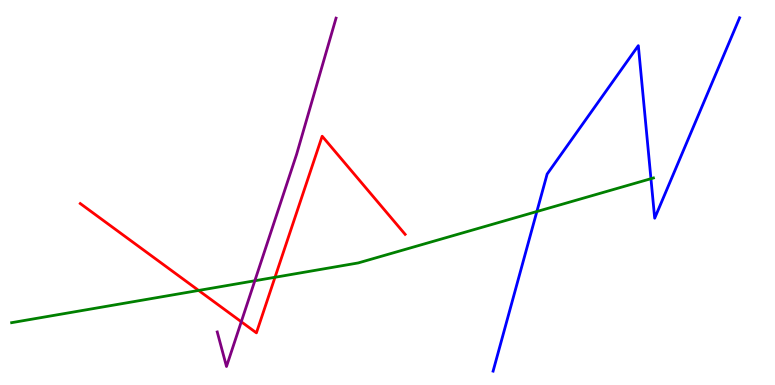[{'lines': ['blue', 'red'], 'intersections': []}, {'lines': ['green', 'red'], 'intersections': [{'x': 2.56, 'y': 2.46}, {'x': 3.55, 'y': 2.8}]}, {'lines': ['purple', 'red'], 'intersections': [{'x': 3.11, 'y': 1.64}]}, {'lines': ['blue', 'green'], 'intersections': [{'x': 6.93, 'y': 4.51}, {'x': 8.4, 'y': 5.36}]}, {'lines': ['blue', 'purple'], 'intersections': []}, {'lines': ['green', 'purple'], 'intersections': [{'x': 3.29, 'y': 2.71}]}]